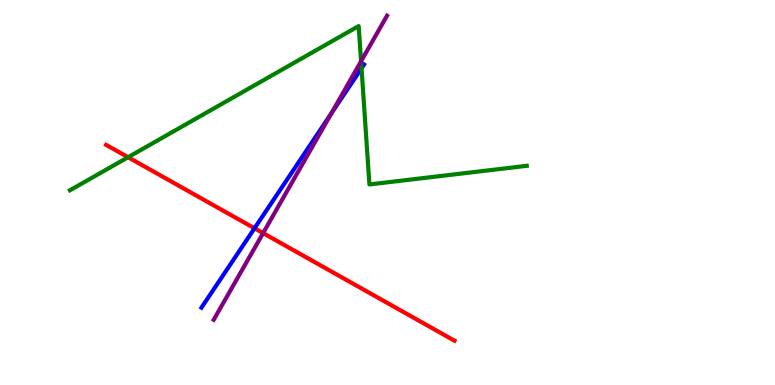[{'lines': ['blue', 'red'], 'intersections': [{'x': 3.28, 'y': 4.07}]}, {'lines': ['green', 'red'], 'intersections': [{'x': 1.65, 'y': 5.92}]}, {'lines': ['purple', 'red'], 'intersections': [{'x': 3.39, 'y': 3.94}]}, {'lines': ['blue', 'green'], 'intersections': [{'x': 4.66, 'y': 8.23}]}, {'lines': ['blue', 'purple'], 'intersections': [{'x': 4.28, 'y': 7.06}]}, {'lines': ['green', 'purple'], 'intersections': [{'x': 4.66, 'y': 8.41}]}]